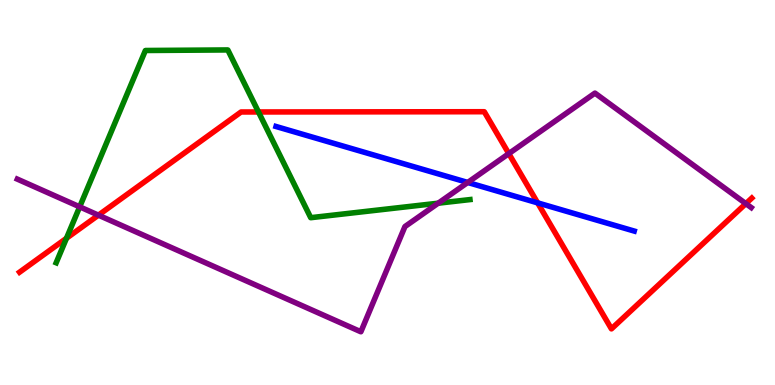[{'lines': ['blue', 'red'], 'intersections': [{'x': 6.94, 'y': 4.73}]}, {'lines': ['green', 'red'], 'intersections': [{'x': 0.858, 'y': 3.81}, {'x': 3.34, 'y': 7.09}]}, {'lines': ['purple', 'red'], 'intersections': [{'x': 1.27, 'y': 4.41}, {'x': 6.57, 'y': 6.01}, {'x': 9.62, 'y': 4.71}]}, {'lines': ['blue', 'green'], 'intersections': []}, {'lines': ['blue', 'purple'], 'intersections': [{'x': 6.04, 'y': 5.26}]}, {'lines': ['green', 'purple'], 'intersections': [{'x': 1.03, 'y': 4.63}, {'x': 5.65, 'y': 4.72}]}]